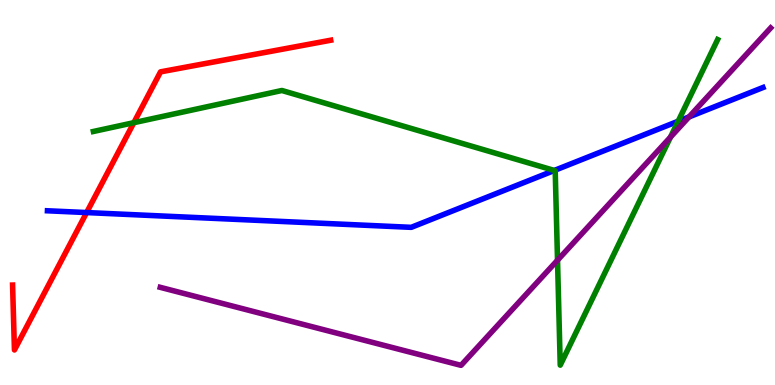[{'lines': ['blue', 'red'], 'intersections': [{'x': 1.12, 'y': 4.48}]}, {'lines': ['green', 'red'], 'intersections': [{'x': 1.73, 'y': 6.81}]}, {'lines': ['purple', 'red'], 'intersections': []}, {'lines': ['blue', 'green'], 'intersections': [{'x': 7.15, 'y': 5.57}, {'x': 8.75, 'y': 6.85}]}, {'lines': ['blue', 'purple'], 'intersections': [{'x': 8.89, 'y': 6.96}]}, {'lines': ['green', 'purple'], 'intersections': [{'x': 7.19, 'y': 3.24}, {'x': 8.65, 'y': 6.44}]}]